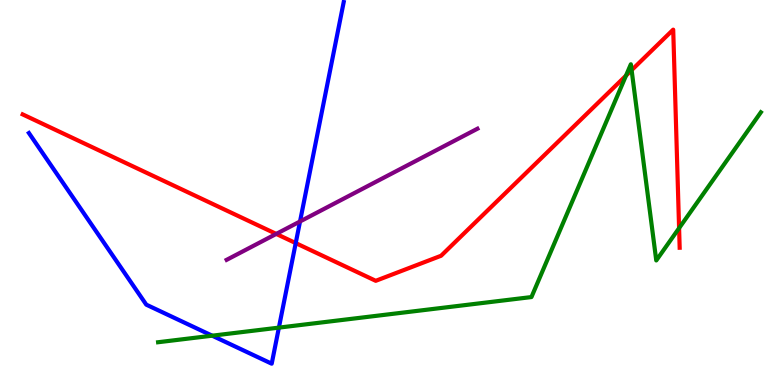[{'lines': ['blue', 'red'], 'intersections': [{'x': 3.82, 'y': 3.69}]}, {'lines': ['green', 'red'], 'intersections': [{'x': 8.08, 'y': 8.04}, {'x': 8.15, 'y': 8.18}, {'x': 8.76, 'y': 4.07}]}, {'lines': ['purple', 'red'], 'intersections': [{'x': 3.56, 'y': 3.92}]}, {'lines': ['blue', 'green'], 'intersections': [{'x': 2.74, 'y': 1.28}, {'x': 3.6, 'y': 1.49}]}, {'lines': ['blue', 'purple'], 'intersections': [{'x': 3.87, 'y': 4.25}]}, {'lines': ['green', 'purple'], 'intersections': []}]